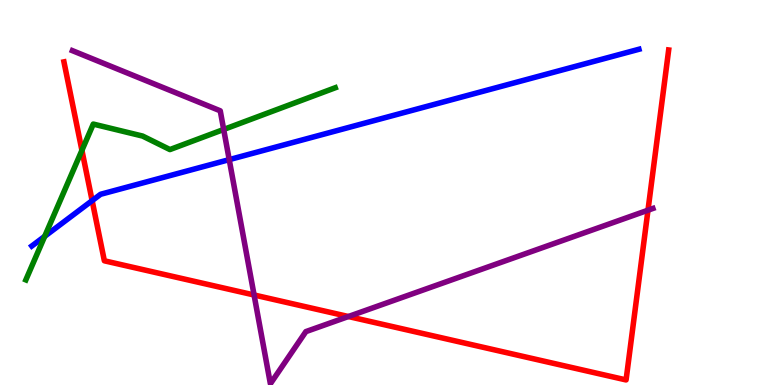[{'lines': ['blue', 'red'], 'intersections': [{'x': 1.19, 'y': 4.79}]}, {'lines': ['green', 'red'], 'intersections': [{'x': 1.06, 'y': 6.1}]}, {'lines': ['purple', 'red'], 'intersections': [{'x': 3.28, 'y': 2.34}, {'x': 4.5, 'y': 1.78}, {'x': 8.36, 'y': 4.54}]}, {'lines': ['blue', 'green'], 'intersections': [{'x': 0.577, 'y': 3.86}]}, {'lines': ['blue', 'purple'], 'intersections': [{'x': 2.96, 'y': 5.85}]}, {'lines': ['green', 'purple'], 'intersections': [{'x': 2.89, 'y': 6.64}]}]